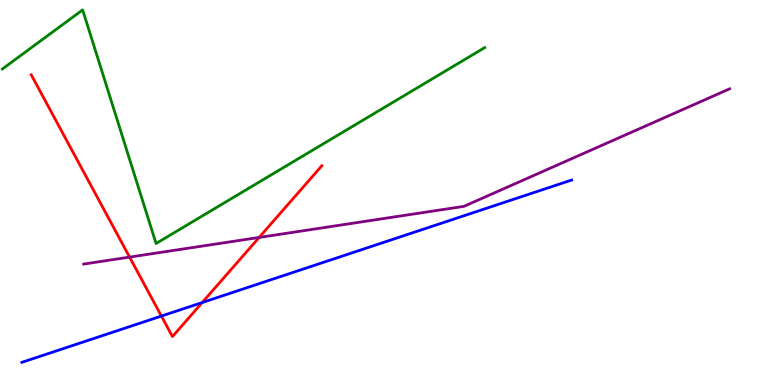[{'lines': ['blue', 'red'], 'intersections': [{'x': 2.08, 'y': 1.79}, {'x': 2.61, 'y': 2.14}]}, {'lines': ['green', 'red'], 'intersections': []}, {'lines': ['purple', 'red'], 'intersections': [{'x': 1.67, 'y': 3.32}, {'x': 3.34, 'y': 3.83}]}, {'lines': ['blue', 'green'], 'intersections': []}, {'lines': ['blue', 'purple'], 'intersections': []}, {'lines': ['green', 'purple'], 'intersections': []}]